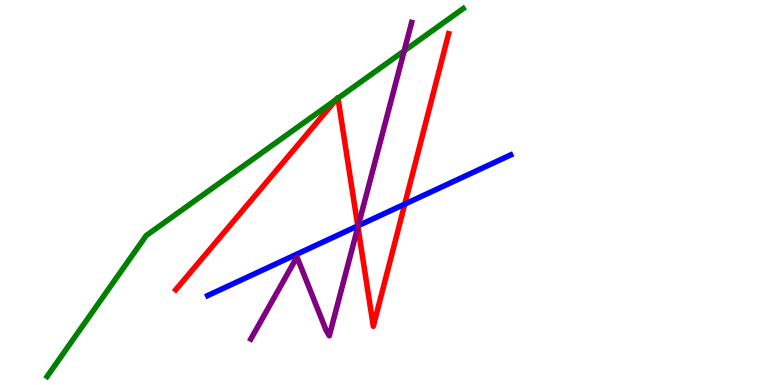[{'lines': ['blue', 'red'], 'intersections': [{'x': 4.62, 'y': 4.13}, {'x': 5.22, 'y': 4.7}]}, {'lines': ['green', 'red'], 'intersections': [{'x': 4.34, 'y': 7.42}, {'x': 4.36, 'y': 7.45}]}, {'lines': ['purple', 'red'], 'intersections': [{'x': 4.62, 'y': 4.11}]}, {'lines': ['blue', 'green'], 'intersections': []}, {'lines': ['blue', 'purple'], 'intersections': [{'x': 4.62, 'y': 4.14}]}, {'lines': ['green', 'purple'], 'intersections': [{'x': 5.22, 'y': 8.68}]}]